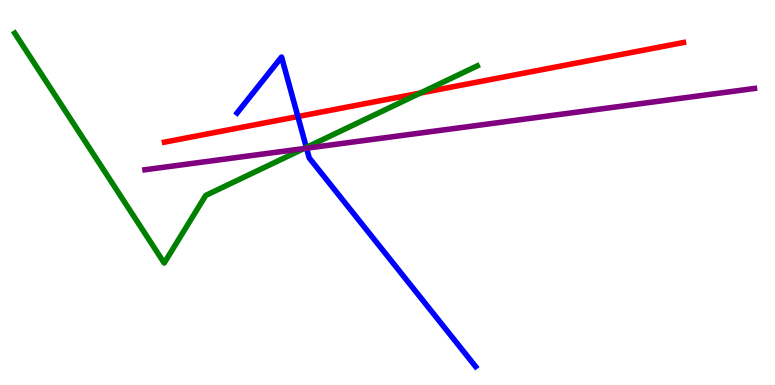[{'lines': ['blue', 'red'], 'intersections': [{'x': 3.84, 'y': 6.97}]}, {'lines': ['green', 'red'], 'intersections': [{'x': 5.42, 'y': 7.58}]}, {'lines': ['purple', 'red'], 'intersections': []}, {'lines': ['blue', 'green'], 'intersections': [{'x': 3.95, 'y': 6.17}]}, {'lines': ['blue', 'purple'], 'intersections': [{'x': 3.96, 'y': 6.15}]}, {'lines': ['green', 'purple'], 'intersections': [{'x': 3.92, 'y': 6.14}]}]